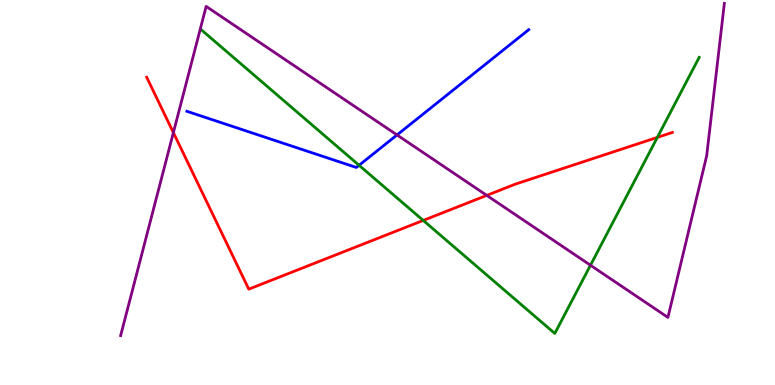[{'lines': ['blue', 'red'], 'intersections': []}, {'lines': ['green', 'red'], 'intersections': [{'x': 5.46, 'y': 4.27}, {'x': 8.48, 'y': 6.43}]}, {'lines': ['purple', 'red'], 'intersections': [{'x': 2.24, 'y': 6.56}, {'x': 6.28, 'y': 4.92}]}, {'lines': ['blue', 'green'], 'intersections': [{'x': 4.63, 'y': 5.71}]}, {'lines': ['blue', 'purple'], 'intersections': [{'x': 5.12, 'y': 6.49}]}, {'lines': ['green', 'purple'], 'intersections': [{'x': 7.62, 'y': 3.11}]}]